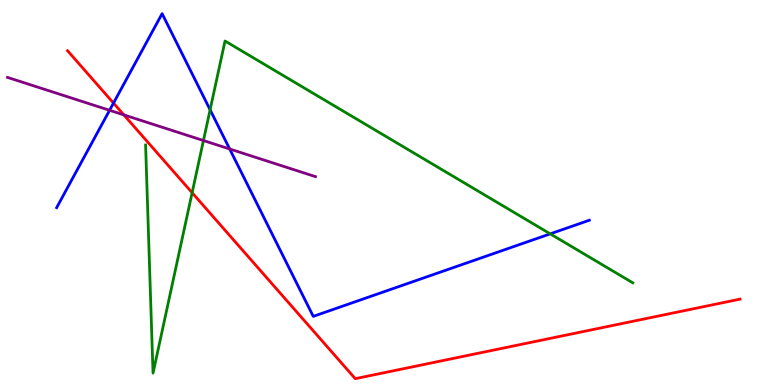[{'lines': ['blue', 'red'], 'intersections': [{'x': 1.46, 'y': 7.32}]}, {'lines': ['green', 'red'], 'intersections': [{'x': 2.48, 'y': 4.99}]}, {'lines': ['purple', 'red'], 'intersections': [{'x': 1.6, 'y': 7.02}]}, {'lines': ['blue', 'green'], 'intersections': [{'x': 2.71, 'y': 7.15}, {'x': 7.1, 'y': 3.93}]}, {'lines': ['blue', 'purple'], 'intersections': [{'x': 1.41, 'y': 7.14}, {'x': 2.96, 'y': 6.13}]}, {'lines': ['green', 'purple'], 'intersections': [{'x': 2.63, 'y': 6.35}]}]